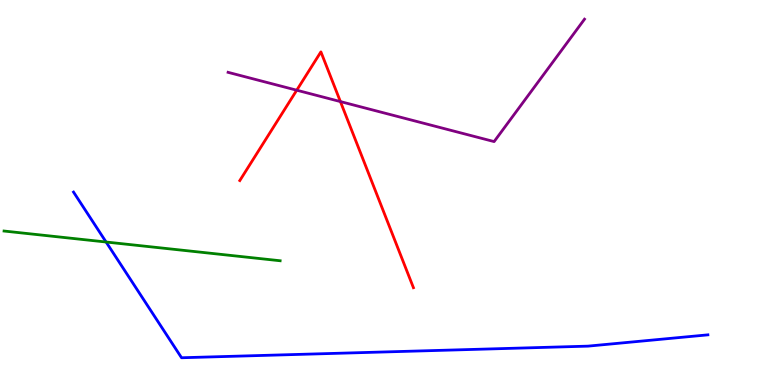[{'lines': ['blue', 'red'], 'intersections': []}, {'lines': ['green', 'red'], 'intersections': []}, {'lines': ['purple', 'red'], 'intersections': [{'x': 3.83, 'y': 7.66}, {'x': 4.39, 'y': 7.36}]}, {'lines': ['blue', 'green'], 'intersections': [{'x': 1.37, 'y': 3.71}]}, {'lines': ['blue', 'purple'], 'intersections': []}, {'lines': ['green', 'purple'], 'intersections': []}]